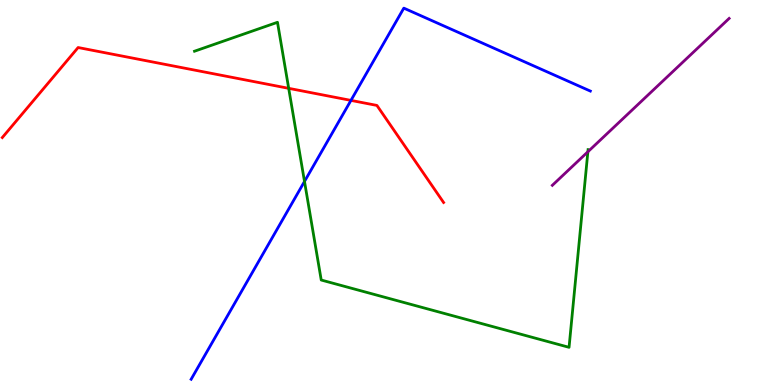[{'lines': ['blue', 'red'], 'intersections': [{'x': 4.53, 'y': 7.39}]}, {'lines': ['green', 'red'], 'intersections': [{'x': 3.73, 'y': 7.71}]}, {'lines': ['purple', 'red'], 'intersections': []}, {'lines': ['blue', 'green'], 'intersections': [{'x': 3.93, 'y': 5.29}]}, {'lines': ['blue', 'purple'], 'intersections': []}, {'lines': ['green', 'purple'], 'intersections': [{'x': 7.59, 'y': 6.06}]}]